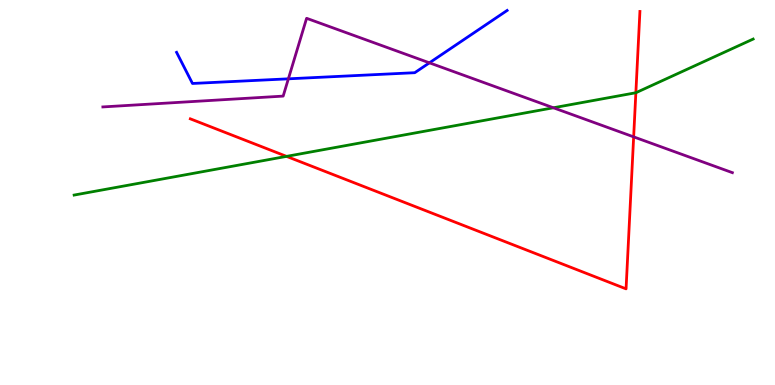[{'lines': ['blue', 'red'], 'intersections': []}, {'lines': ['green', 'red'], 'intersections': [{'x': 3.7, 'y': 5.94}, {'x': 8.2, 'y': 7.59}]}, {'lines': ['purple', 'red'], 'intersections': [{'x': 8.18, 'y': 6.44}]}, {'lines': ['blue', 'green'], 'intersections': []}, {'lines': ['blue', 'purple'], 'intersections': [{'x': 3.72, 'y': 7.95}, {'x': 5.54, 'y': 8.37}]}, {'lines': ['green', 'purple'], 'intersections': [{'x': 7.14, 'y': 7.2}]}]